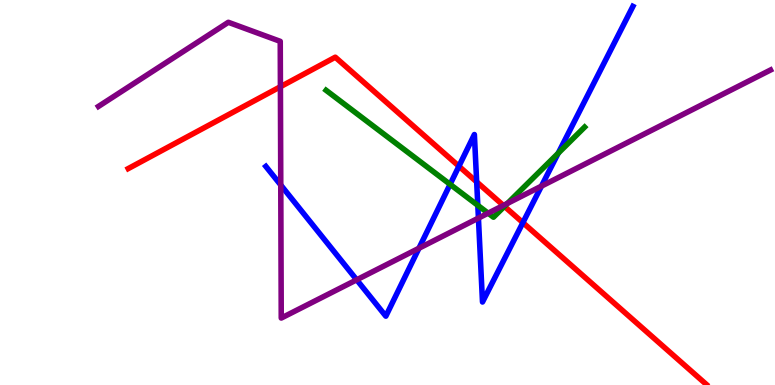[{'lines': ['blue', 'red'], 'intersections': [{'x': 5.92, 'y': 5.68}, {'x': 6.15, 'y': 5.28}, {'x': 6.75, 'y': 4.22}]}, {'lines': ['green', 'red'], 'intersections': [{'x': 6.51, 'y': 4.64}]}, {'lines': ['purple', 'red'], 'intersections': [{'x': 3.62, 'y': 7.75}, {'x': 6.5, 'y': 4.66}]}, {'lines': ['blue', 'green'], 'intersections': [{'x': 5.81, 'y': 5.21}, {'x': 6.17, 'y': 4.67}, {'x': 7.2, 'y': 6.02}]}, {'lines': ['blue', 'purple'], 'intersections': [{'x': 3.62, 'y': 5.19}, {'x': 4.6, 'y': 2.73}, {'x': 5.41, 'y': 3.55}, {'x': 6.17, 'y': 4.34}, {'x': 6.99, 'y': 5.17}]}, {'lines': ['green', 'purple'], 'intersections': [{'x': 6.3, 'y': 4.46}, {'x': 6.55, 'y': 4.72}]}]